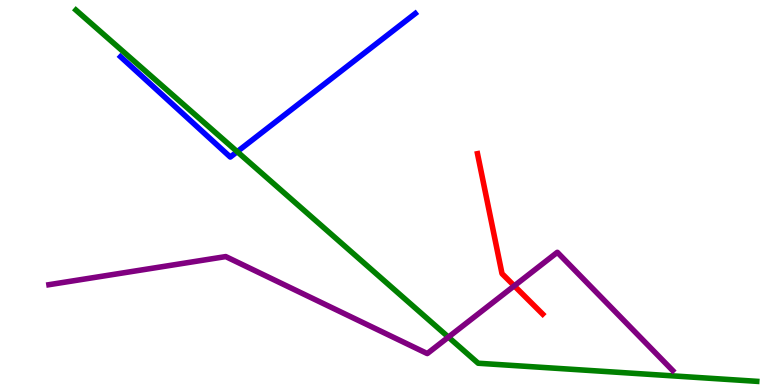[{'lines': ['blue', 'red'], 'intersections': []}, {'lines': ['green', 'red'], 'intersections': []}, {'lines': ['purple', 'red'], 'intersections': [{'x': 6.64, 'y': 2.58}]}, {'lines': ['blue', 'green'], 'intersections': [{'x': 3.06, 'y': 6.06}]}, {'lines': ['blue', 'purple'], 'intersections': []}, {'lines': ['green', 'purple'], 'intersections': [{'x': 5.79, 'y': 1.24}]}]